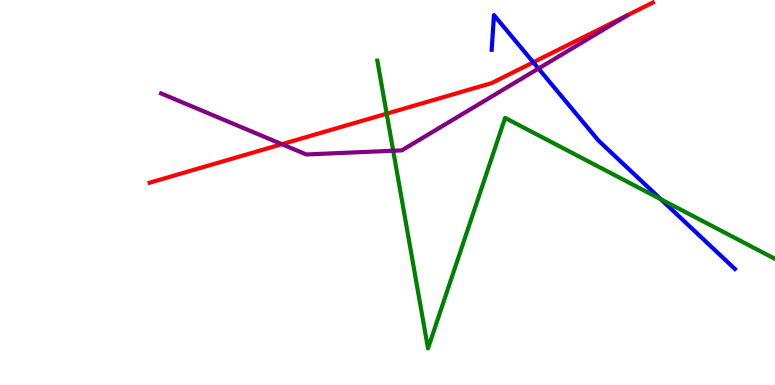[{'lines': ['blue', 'red'], 'intersections': [{'x': 6.88, 'y': 8.38}]}, {'lines': ['green', 'red'], 'intersections': [{'x': 4.99, 'y': 7.05}]}, {'lines': ['purple', 'red'], 'intersections': [{'x': 3.64, 'y': 6.25}]}, {'lines': ['blue', 'green'], 'intersections': [{'x': 8.53, 'y': 4.82}]}, {'lines': ['blue', 'purple'], 'intersections': [{'x': 6.95, 'y': 8.22}]}, {'lines': ['green', 'purple'], 'intersections': [{'x': 5.07, 'y': 6.08}]}]